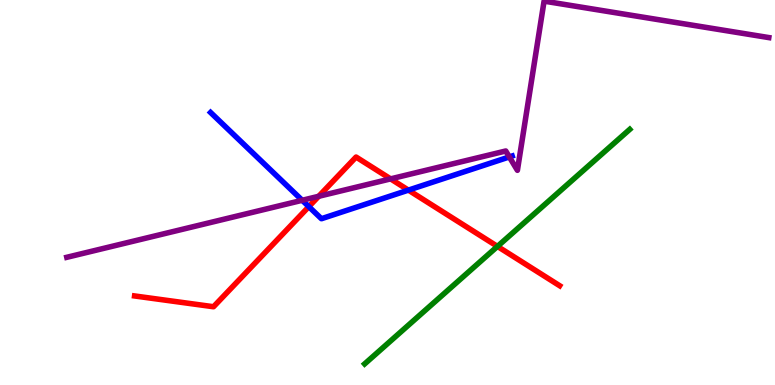[{'lines': ['blue', 'red'], 'intersections': [{'x': 3.98, 'y': 4.63}, {'x': 5.27, 'y': 5.06}]}, {'lines': ['green', 'red'], 'intersections': [{'x': 6.42, 'y': 3.6}]}, {'lines': ['purple', 'red'], 'intersections': [{'x': 4.11, 'y': 4.9}, {'x': 5.04, 'y': 5.35}]}, {'lines': ['blue', 'green'], 'intersections': []}, {'lines': ['blue', 'purple'], 'intersections': [{'x': 3.9, 'y': 4.8}, {'x': 6.57, 'y': 5.92}]}, {'lines': ['green', 'purple'], 'intersections': []}]